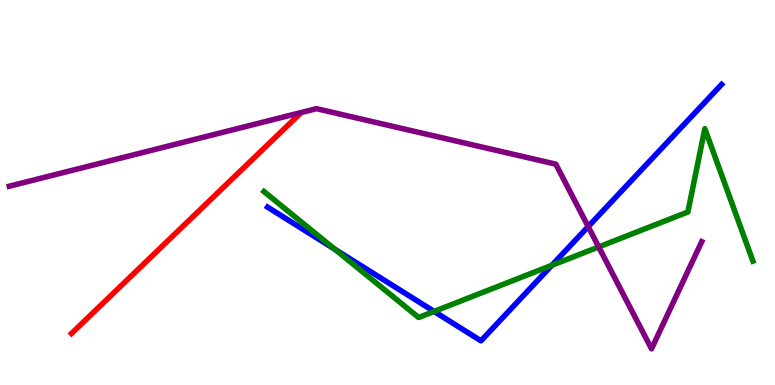[{'lines': ['blue', 'red'], 'intersections': []}, {'lines': ['green', 'red'], 'intersections': []}, {'lines': ['purple', 'red'], 'intersections': []}, {'lines': ['blue', 'green'], 'intersections': [{'x': 4.32, 'y': 3.53}, {'x': 5.6, 'y': 1.91}, {'x': 7.12, 'y': 3.11}]}, {'lines': ['blue', 'purple'], 'intersections': [{'x': 7.59, 'y': 4.11}]}, {'lines': ['green', 'purple'], 'intersections': [{'x': 7.73, 'y': 3.59}]}]